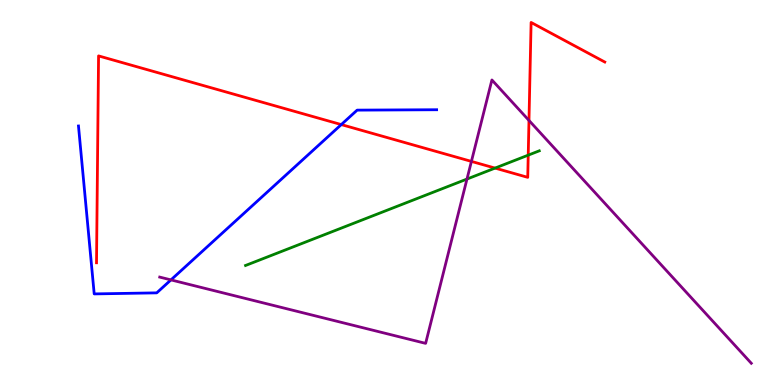[{'lines': ['blue', 'red'], 'intersections': [{'x': 4.4, 'y': 6.76}]}, {'lines': ['green', 'red'], 'intersections': [{'x': 6.39, 'y': 5.63}, {'x': 6.82, 'y': 5.97}]}, {'lines': ['purple', 'red'], 'intersections': [{'x': 6.08, 'y': 5.81}, {'x': 6.83, 'y': 6.87}]}, {'lines': ['blue', 'green'], 'intersections': []}, {'lines': ['blue', 'purple'], 'intersections': [{'x': 2.21, 'y': 2.73}]}, {'lines': ['green', 'purple'], 'intersections': [{'x': 6.03, 'y': 5.35}]}]